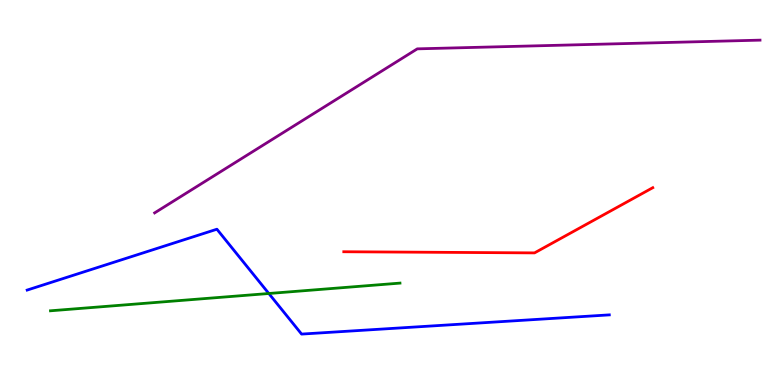[{'lines': ['blue', 'red'], 'intersections': []}, {'lines': ['green', 'red'], 'intersections': []}, {'lines': ['purple', 'red'], 'intersections': []}, {'lines': ['blue', 'green'], 'intersections': [{'x': 3.47, 'y': 2.38}]}, {'lines': ['blue', 'purple'], 'intersections': []}, {'lines': ['green', 'purple'], 'intersections': []}]